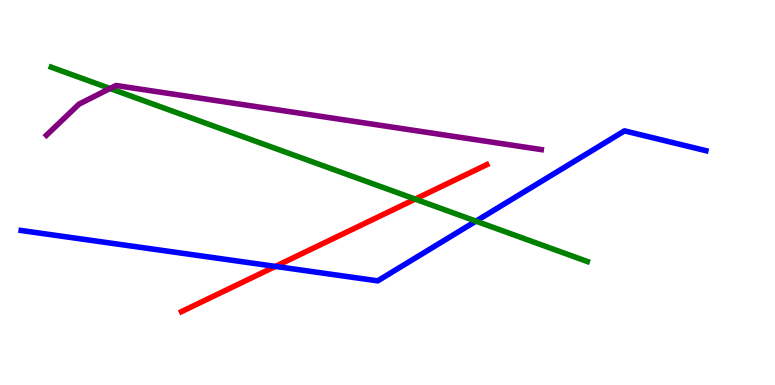[{'lines': ['blue', 'red'], 'intersections': [{'x': 3.55, 'y': 3.08}]}, {'lines': ['green', 'red'], 'intersections': [{'x': 5.36, 'y': 4.83}]}, {'lines': ['purple', 'red'], 'intersections': []}, {'lines': ['blue', 'green'], 'intersections': [{'x': 6.14, 'y': 4.26}]}, {'lines': ['blue', 'purple'], 'intersections': []}, {'lines': ['green', 'purple'], 'intersections': [{'x': 1.42, 'y': 7.7}]}]